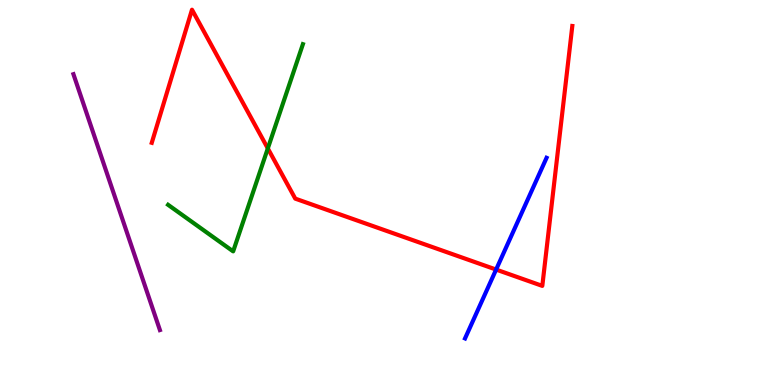[{'lines': ['blue', 'red'], 'intersections': [{'x': 6.4, 'y': 3.0}]}, {'lines': ['green', 'red'], 'intersections': [{'x': 3.46, 'y': 6.15}]}, {'lines': ['purple', 'red'], 'intersections': []}, {'lines': ['blue', 'green'], 'intersections': []}, {'lines': ['blue', 'purple'], 'intersections': []}, {'lines': ['green', 'purple'], 'intersections': []}]